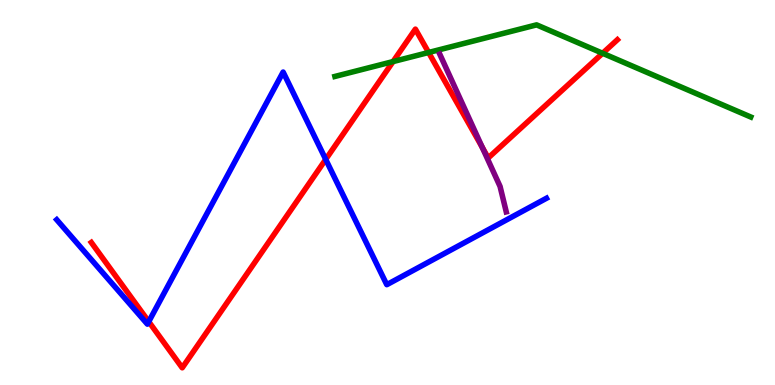[{'lines': ['blue', 'red'], 'intersections': [{'x': 1.92, 'y': 1.65}, {'x': 4.2, 'y': 5.86}]}, {'lines': ['green', 'red'], 'intersections': [{'x': 5.07, 'y': 8.4}, {'x': 5.53, 'y': 8.64}, {'x': 7.78, 'y': 8.62}]}, {'lines': ['purple', 'red'], 'intersections': [{'x': 6.22, 'y': 6.18}]}, {'lines': ['blue', 'green'], 'intersections': []}, {'lines': ['blue', 'purple'], 'intersections': []}, {'lines': ['green', 'purple'], 'intersections': []}]